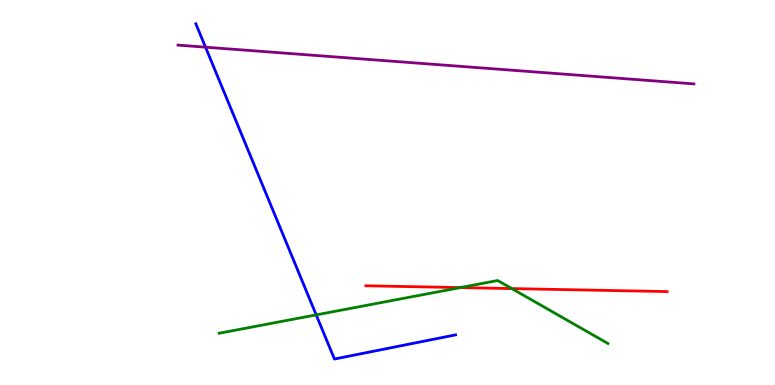[{'lines': ['blue', 'red'], 'intersections': []}, {'lines': ['green', 'red'], 'intersections': [{'x': 5.94, 'y': 2.53}, {'x': 6.6, 'y': 2.5}]}, {'lines': ['purple', 'red'], 'intersections': []}, {'lines': ['blue', 'green'], 'intersections': [{'x': 4.08, 'y': 1.82}]}, {'lines': ['blue', 'purple'], 'intersections': [{'x': 2.65, 'y': 8.77}]}, {'lines': ['green', 'purple'], 'intersections': []}]